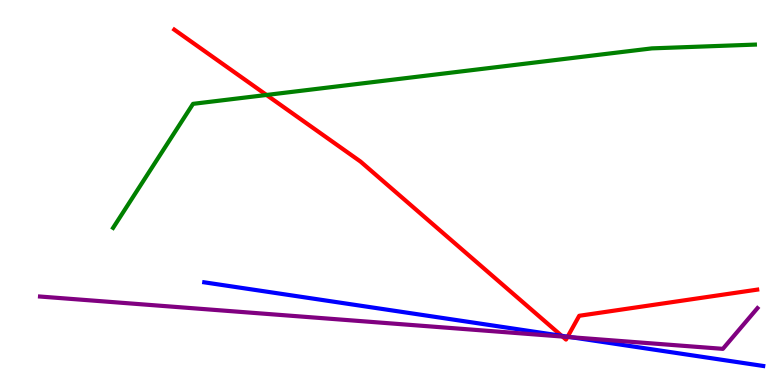[{'lines': ['blue', 'red'], 'intersections': [{'x': 7.25, 'y': 1.28}, {'x': 7.32, 'y': 1.25}]}, {'lines': ['green', 'red'], 'intersections': [{'x': 3.44, 'y': 7.53}]}, {'lines': ['purple', 'red'], 'intersections': [{'x': 7.26, 'y': 1.26}, {'x': 7.32, 'y': 1.25}]}, {'lines': ['blue', 'green'], 'intersections': []}, {'lines': ['blue', 'purple'], 'intersections': [{'x': 7.37, 'y': 1.24}]}, {'lines': ['green', 'purple'], 'intersections': []}]